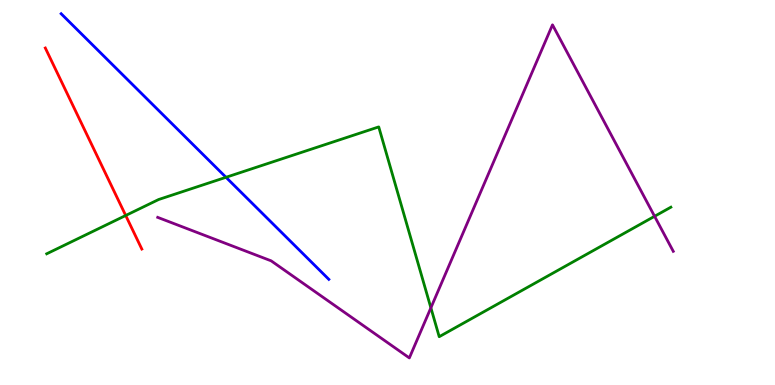[{'lines': ['blue', 'red'], 'intersections': []}, {'lines': ['green', 'red'], 'intersections': [{'x': 1.62, 'y': 4.4}]}, {'lines': ['purple', 'red'], 'intersections': []}, {'lines': ['blue', 'green'], 'intersections': [{'x': 2.92, 'y': 5.39}]}, {'lines': ['blue', 'purple'], 'intersections': []}, {'lines': ['green', 'purple'], 'intersections': [{'x': 5.56, 'y': 2.0}, {'x': 8.45, 'y': 4.38}]}]